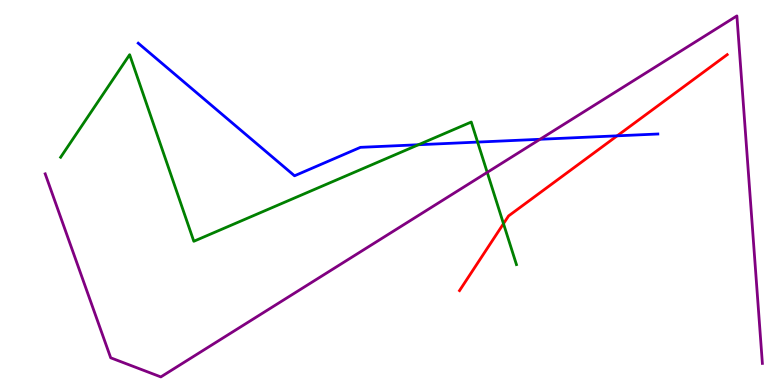[{'lines': ['blue', 'red'], 'intersections': [{'x': 7.96, 'y': 6.47}]}, {'lines': ['green', 'red'], 'intersections': [{'x': 6.5, 'y': 4.19}]}, {'lines': ['purple', 'red'], 'intersections': []}, {'lines': ['blue', 'green'], 'intersections': [{'x': 5.4, 'y': 6.24}, {'x': 6.16, 'y': 6.31}]}, {'lines': ['blue', 'purple'], 'intersections': [{'x': 6.97, 'y': 6.38}]}, {'lines': ['green', 'purple'], 'intersections': [{'x': 6.29, 'y': 5.52}]}]